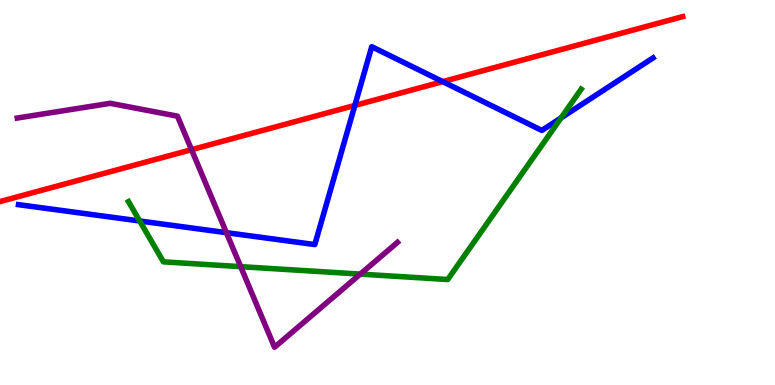[{'lines': ['blue', 'red'], 'intersections': [{'x': 4.58, 'y': 7.26}, {'x': 5.71, 'y': 7.88}]}, {'lines': ['green', 'red'], 'intersections': []}, {'lines': ['purple', 'red'], 'intersections': [{'x': 2.47, 'y': 6.11}]}, {'lines': ['blue', 'green'], 'intersections': [{'x': 1.8, 'y': 4.26}, {'x': 7.24, 'y': 6.94}]}, {'lines': ['blue', 'purple'], 'intersections': [{'x': 2.92, 'y': 3.96}]}, {'lines': ['green', 'purple'], 'intersections': [{'x': 3.11, 'y': 3.07}, {'x': 4.65, 'y': 2.88}]}]